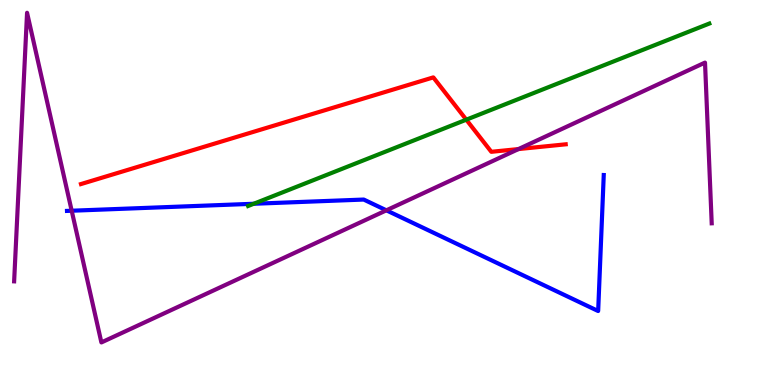[{'lines': ['blue', 'red'], 'intersections': []}, {'lines': ['green', 'red'], 'intersections': [{'x': 6.02, 'y': 6.89}]}, {'lines': ['purple', 'red'], 'intersections': [{'x': 6.69, 'y': 6.13}]}, {'lines': ['blue', 'green'], 'intersections': [{'x': 3.27, 'y': 4.71}]}, {'lines': ['blue', 'purple'], 'intersections': [{'x': 0.925, 'y': 4.53}, {'x': 4.99, 'y': 4.54}]}, {'lines': ['green', 'purple'], 'intersections': []}]